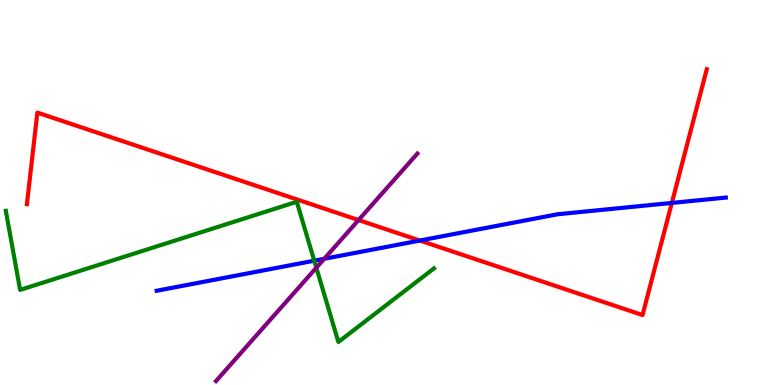[{'lines': ['blue', 'red'], 'intersections': [{'x': 5.42, 'y': 3.75}, {'x': 8.67, 'y': 4.73}]}, {'lines': ['green', 'red'], 'intersections': []}, {'lines': ['purple', 'red'], 'intersections': [{'x': 4.63, 'y': 4.28}]}, {'lines': ['blue', 'green'], 'intersections': [{'x': 4.05, 'y': 3.23}]}, {'lines': ['blue', 'purple'], 'intersections': [{'x': 4.18, 'y': 3.28}]}, {'lines': ['green', 'purple'], 'intersections': [{'x': 4.08, 'y': 3.05}]}]